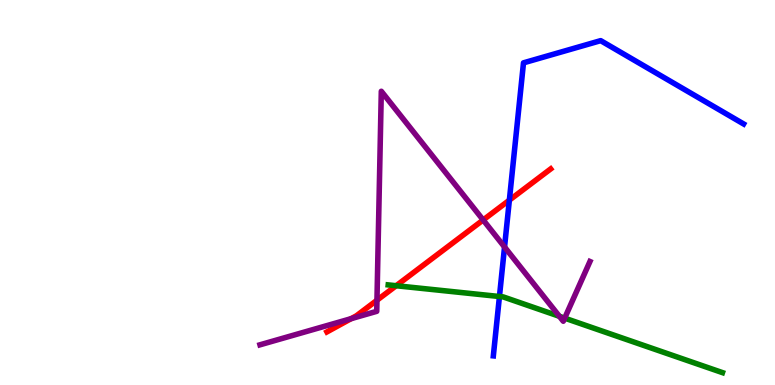[{'lines': ['blue', 'red'], 'intersections': [{'x': 6.57, 'y': 4.8}]}, {'lines': ['green', 'red'], 'intersections': [{'x': 5.11, 'y': 2.58}]}, {'lines': ['purple', 'red'], 'intersections': [{'x': 4.53, 'y': 1.72}, {'x': 4.86, 'y': 2.2}, {'x': 6.23, 'y': 4.29}]}, {'lines': ['blue', 'green'], 'intersections': [{'x': 6.44, 'y': 2.3}]}, {'lines': ['blue', 'purple'], 'intersections': [{'x': 6.51, 'y': 3.58}]}, {'lines': ['green', 'purple'], 'intersections': [{'x': 7.22, 'y': 1.78}, {'x': 7.29, 'y': 1.74}]}]